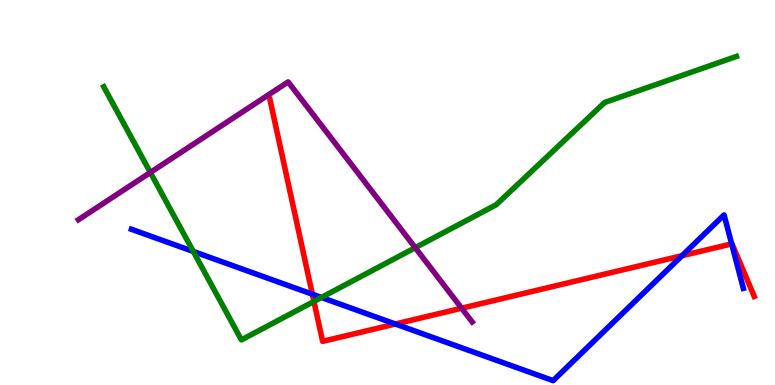[{'lines': ['blue', 'red'], 'intersections': [{'x': 4.03, 'y': 2.36}, {'x': 5.1, 'y': 1.58}, {'x': 8.8, 'y': 3.36}, {'x': 9.44, 'y': 3.67}]}, {'lines': ['green', 'red'], 'intersections': [{'x': 4.05, 'y': 2.17}]}, {'lines': ['purple', 'red'], 'intersections': [{'x': 5.96, 'y': 1.99}]}, {'lines': ['blue', 'green'], 'intersections': [{'x': 2.49, 'y': 3.47}, {'x': 4.15, 'y': 2.27}]}, {'lines': ['blue', 'purple'], 'intersections': []}, {'lines': ['green', 'purple'], 'intersections': [{'x': 1.94, 'y': 5.52}, {'x': 5.36, 'y': 3.57}]}]